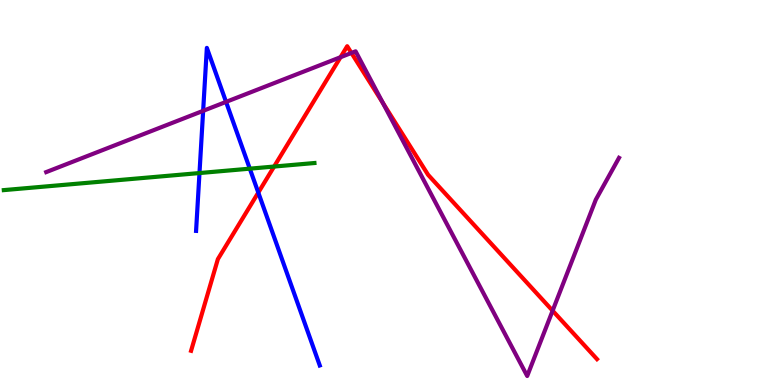[{'lines': ['blue', 'red'], 'intersections': [{'x': 3.33, 'y': 5.0}]}, {'lines': ['green', 'red'], 'intersections': [{'x': 3.54, 'y': 5.67}]}, {'lines': ['purple', 'red'], 'intersections': [{'x': 4.39, 'y': 8.51}, {'x': 4.53, 'y': 8.62}, {'x': 4.94, 'y': 7.33}, {'x': 7.13, 'y': 1.93}]}, {'lines': ['blue', 'green'], 'intersections': [{'x': 2.57, 'y': 5.51}, {'x': 3.22, 'y': 5.62}]}, {'lines': ['blue', 'purple'], 'intersections': [{'x': 2.62, 'y': 7.12}, {'x': 2.92, 'y': 7.35}]}, {'lines': ['green', 'purple'], 'intersections': []}]